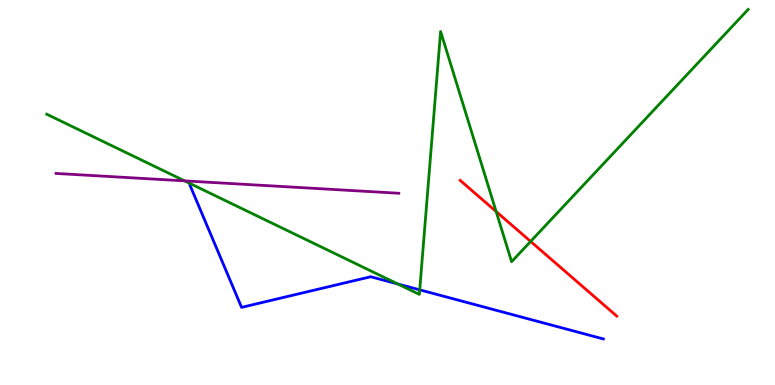[{'lines': ['blue', 'red'], 'intersections': []}, {'lines': ['green', 'red'], 'intersections': [{'x': 6.4, 'y': 4.51}, {'x': 6.85, 'y': 3.73}]}, {'lines': ['purple', 'red'], 'intersections': []}, {'lines': ['blue', 'green'], 'intersections': [{'x': 5.13, 'y': 2.62}, {'x': 5.42, 'y': 2.47}]}, {'lines': ['blue', 'purple'], 'intersections': []}, {'lines': ['green', 'purple'], 'intersections': [{'x': 2.38, 'y': 5.3}]}]